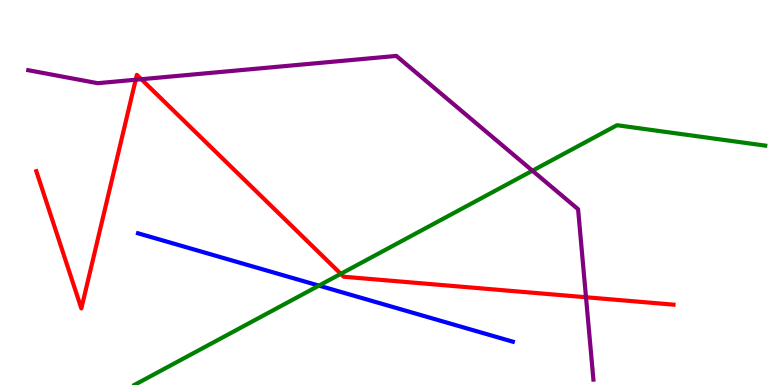[{'lines': ['blue', 'red'], 'intersections': []}, {'lines': ['green', 'red'], 'intersections': [{'x': 4.4, 'y': 2.89}]}, {'lines': ['purple', 'red'], 'intersections': [{'x': 1.75, 'y': 7.93}, {'x': 1.82, 'y': 7.94}, {'x': 7.56, 'y': 2.28}]}, {'lines': ['blue', 'green'], 'intersections': [{'x': 4.12, 'y': 2.58}]}, {'lines': ['blue', 'purple'], 'intersections': []}, {'lines': ['green', 'purple'], 'intersections': [{'x': 6.87, 'y': 5.57}]}]